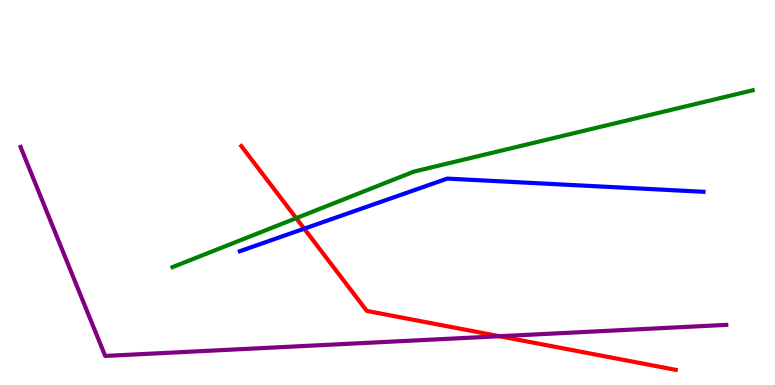[{'lines': ['blue', 'red'], 'intersections': [{'x': 3.93, 'y': 4.06}]}, {'lines': ['green', 'red'], 'intersections': [{'x': 3.82, 'y': 4.33}]}, {'lines': ['purple', 'red'], 'intersections': [{'x': 6.45, 'y': 1.27}]}, {'lines': ['blue', 'green'], 'intersections': []}, {'lines': ['blue', 'purple'], 'intersections': []}, {'lines': ['green', 'purple'], 'intersections': []}]